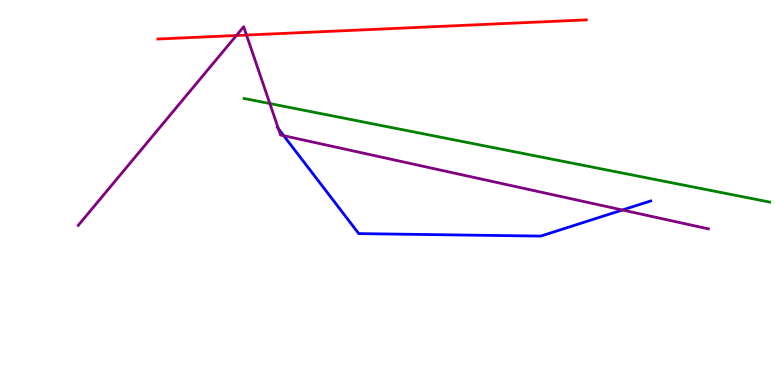[{'lines': ['blue', 'red'], 'intersections': []}, {'lines': ['green', 'red'], 'intersections': []}, {'lines': ['purple', 'red'], 'intersections': [{'x': 3.05, 'y': 9.08}, {'x': 3.18, 'y': 9.09}]}, {'lines': ['blue', 'green'], 'intersections': []}, {'lines': ['blue', 'purple'], 'intersections': [{'x': 3.59, 'y': 6.66}, {'x': 3.66, 'y': 6.48}, {'x': 8.03, 'y': 4.55}]}, {'lines': ['green', 'purple'], 'intersections': [{'x': 3.48, 'y': 7.31}]}]